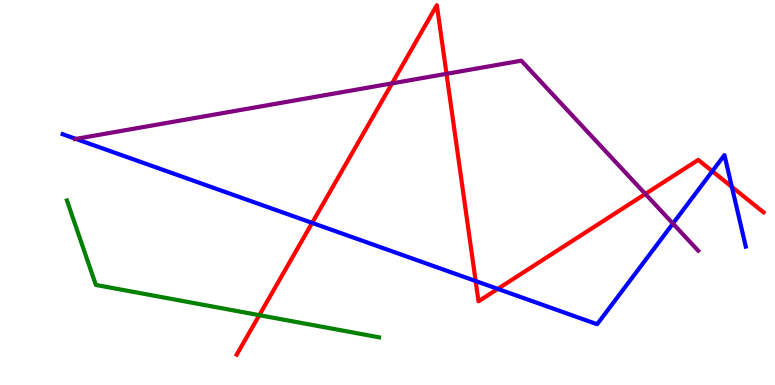[{'lines': ['blue', 'red'], 'intersections': [{'x': 4.03, 'y': 4.21}, {'x': 6.14, 'y': 2.7}, {'x': 6.42, 'y': 2.5}, {'x': 9.19, 'y': 5.55}, {'x': 9.44, 'y': 5.15}]}, {'lines': ['green', 'red'], 'intersections': [{'x': 3.35, 'y': 1.81}]}, {'lines': ['purple', 'red'], 'intersections': [{'x': 5.06, 'y': 7.83}, {'x': 5.76, 'y': 8.08}, {'x': 8.33, 'y': 4.96}]}, {'lines': ['blue', 'green'], 'intersections': []}, {'lines': ['blue', 'purple'], 'intersections': [{'x': 0.979, 'y': 6.39}, {'x': 8.68, 'y': 4.19}]}, {'lines': ['green', 'purple'], 'intersections': []}]